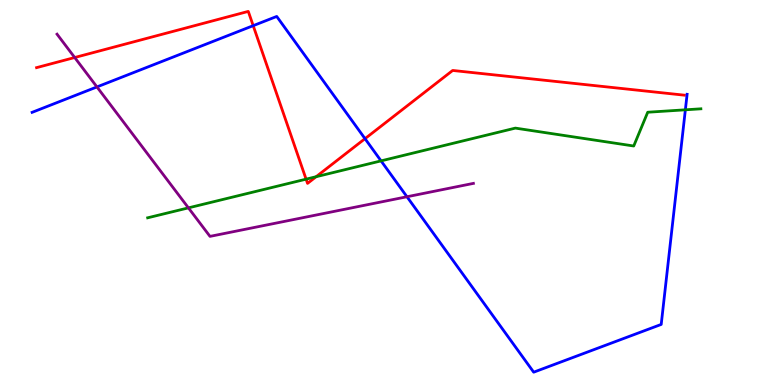[{'lines': ['blue', 'red'], 'intersections': [{'x': 3.27, 'y': 9.33}, {'x': 4.71, 'y': 6.4}]}, {'lines': ['green', 'red'], 'intersections': [{'x': 3.95, 'y': 5.35}, {'x': 4.08, 'y': 5.41}]}, {'lines': ['purple', 'red'], 'intersections': [{'x': 0.964, 'y': 8.51}]}, {'lines': ['blue', 'green'], 'intersections': [{'x': 4.92, 'y': 5.82}, {'x': 8.84, 'y': 7.15}]}, {'lines': ['blue', 'purple'], 'intersections': [{'x': 1.25, 'y': 7.74}, {'x': 5.25, 'y': 4.89}]}, {'lines': ['green', 'purple'], 'intersections': [{'x': 2.43, 'y': 4.6}]}]